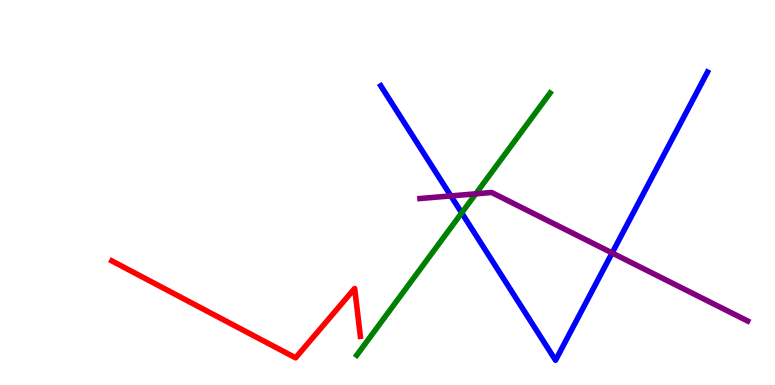[{'lines': ['blue', 'red'], 'intersections': []}, {'lines': ['green', 'red'], 'intersections': []}, {'lines': ['purple', 'red'], 'intersections': []}, {'lines': ['blue', 'green'], 'intersections': [{'x': 5.96, 'y': 4.47}]}, {'lines': ['blue', 'purple'], 'intersections': [{'x': 5.82, 'y': 4.91}, {'x': 7.9, 'y': 3.43}]}, {'lines': ['green', 'purple'], 'intersections': [{'x': 6.14, 'y': 4.97}]}]